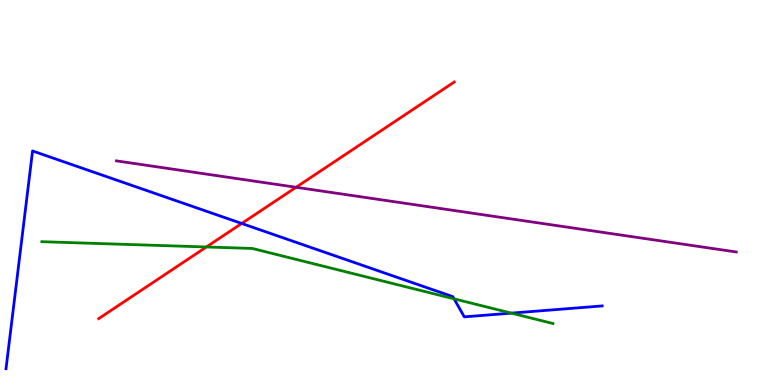[{'lines': ['blue', 'red'], 'intersections': [{'x': 3.12, 'y': 4.2}]}, {'lines': ['green', 'red'], 'intersections': [{'x': 2.66, 'y': 3.58}]}, {'lines': ['purple', 'red'], 'intersections': [{'x': 3.82, 'y': 5.14}]}, {'lines': ['blue', 'green'], 'intersections': [{'x': 5.86, 'y': 2.24}, {'x': 6.6, 'y': 1.87}]}, {'lines': ['blue', 'purple'], 'intersections': []}, {'lines': ['green', 'purple'], 'intersections': []}]